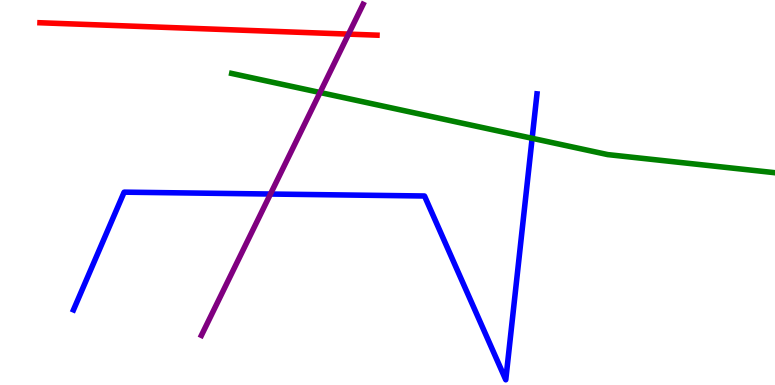[{'lines': ['blue', 'red'], 'intersections': []}, {'lines': ['green', 'red'], 'intersections': []}, {'lines': ['purple', 'red'], 'intersections': [{'x': 4.5, 'y': 9.11}]}, {'lines': ['blue', 'green'], 'intersections': [{'x': 6.87, 'y': 6.41}]}, {'lines': ['blue', 'purple'], 'intersections': [{'x': 3.49, 'y': 4.96}]}, {'lines': ['green', 'purple'], 'intersections': [{'x': 4.13, 'y': 7.6}]}]